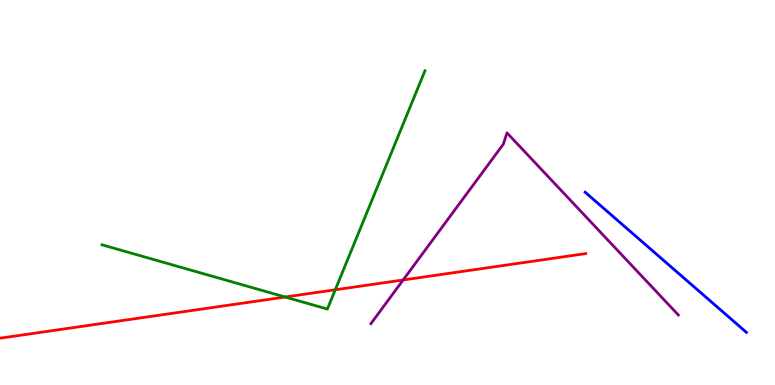[{'lines': ['blue', 'red'], 'intersections': []}, {'lines': ['green', 'red'], 'intersections': [{'x': 3.68, 'y': 2.29}, {'x': 4.33, 'y': 2.47}]}, {'lines': ['purple', 'red'], 'intersections': [{'x': 5.2, 'y': 2.73}]}, {'lines': ['blue', 'green'], 'intersections': []}, {'lines': ['blue', 'purple'], 'intersections': []}, {'lines': ['green', 'purple'], 'intersections': []}]